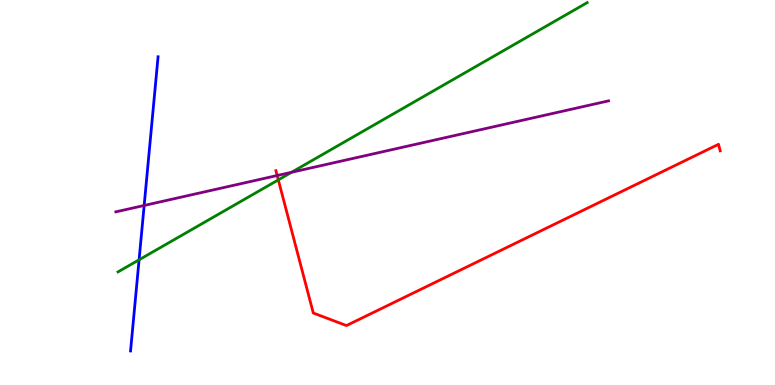[{'lines': ['blue', 'red'], 'intersections': []}, {'lines': ['green', 'red'], 'intersections': [{'x': 3.59, 'y': 5.33}]}, {'lines': ['purple', 'red'], 'intersections': [{'x': 3.58, 'y': 5.44}]}, {'lines': ['blue', 'green'], 'intersections': [{'x': 1.79, 'y': 3.25}]}, {'lines': ['blue', 'purple'], 'intersections': [{'x': 1.86, 'y': 4.66}]}, {'lines': ['green', 'purple'], 'intersections': [{'x': 3.76, 'y': 5.53}]}]